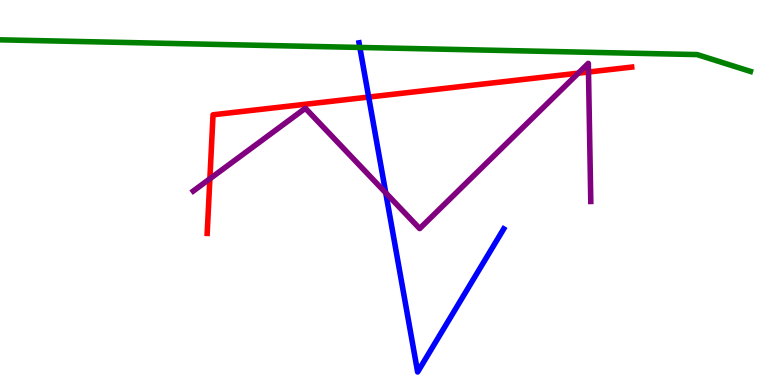[{'lines': ['blue', 'red'], 'intersections': [{'x': 4.76, 'y': 7.48}]}, {'lines': ['green', 'red'], 'intersections': []}, {'lines': ['purple', 'red'], 'intersections': [{'x': 2.71, 'y': 5.36}, {'x': 7.46, 'y': 8.1}, {'x': 7.59, 'y': 8.13}]}, {'lines': ['blue', 'green'], 'intersections': [{'x': 4.64, 'y': 8.77}]}, {'lines': ['blue', 'purple'], 'intersections': [{'x': 4.98, 'y': 4.99}]}, {'lines': ['green', 'purple'], 'intersections': []}]